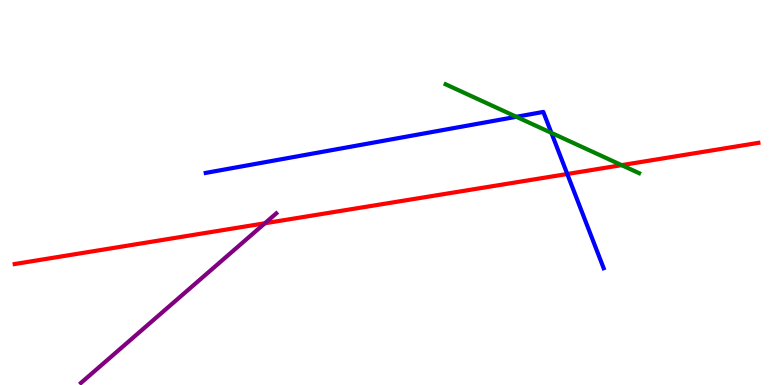[{'lines': ['blue', 'red'], 'intersections': [{'x': 7.32, 'y': 5.48}]}, {'lines': ['green', 'red'], 'intersections': [{'x': 8.02, 'y': 5.71}]}, {'lines': ['purple', 'red'], 'intersections': [{'x': 3.42, 'y': 4.2}]}, {'lines': ['blue', 'green'], 'intersections': [{'x': 6.66, 'y': 6.97}, {'x': 7.11, 'y': 6.55}]}, {'lines': ['blue', 'purple'], 'intersections': []}, {'lines': ['green', 'purple'], 'intersections': []}]